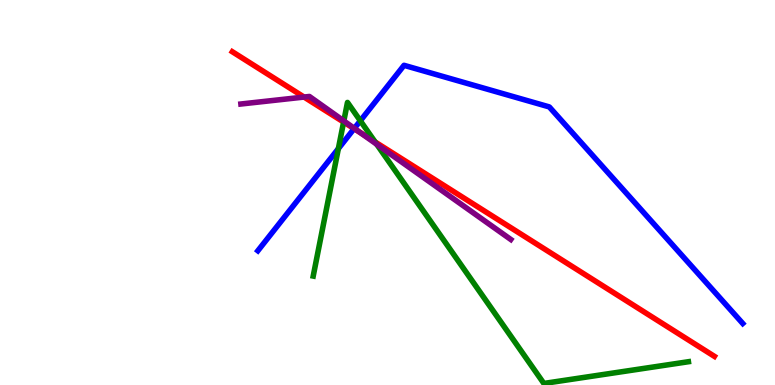[{'lines': ['blue', 'red'], 'intersections': [{'x': 4.57, 'y': 6.66}]}, {'lines': ['green', 'red'], 'intersections': [{'x': 4.43, 'y': 6.83}, {'x': 4.84, 'y': 6.31}]}, {'lines': ['purple', 'red'], 'intersections': [{'x': 3.92, 'y': 7.48}, {'x': 4.65, 'y': 6.56}]}, {'lines': ['blue', 'green'], 'intersections': [{'x': 4.37, 'y': 6.14}, {'x': 4.65, 'y': 6.86}]}, {'lines': ['blue', 'purple'], 'intersections': [{'x': 4.57, 'y': 6.67}]}, {'lines': ['green', 'purple'], 'intersections': [{'x': 4.44, 'y': 6.86}, {'x': 4.86, 'y': 6.25}]}]